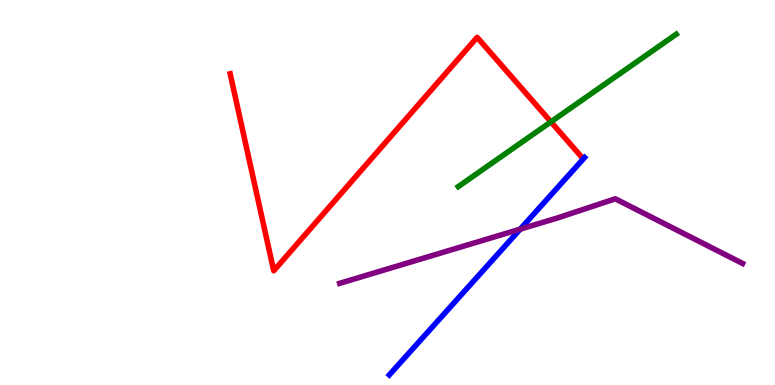[{'lines': ['blue', 'red'], 'intersections': []}, {'lines': ['green', 'red'], 'intersections': [{'x': 7.11, 'y': 6.84}]}, {'lines': ['purple', 'red'], 'intersections': []}, {'lines': ['blue', 'green'], 'intersections': []}, {'lines': ['blue', 'purple'], 'intersections': [{'x': 6.71, 'y': 4.05}]}, {'lines': ['green', 'purple'], 'intersections': []}]